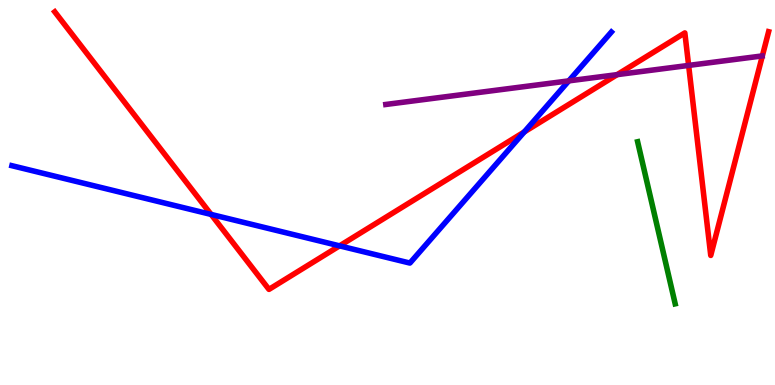[{'lines': ['blue', 'red'], 'intersections': [{'x': 2.72, 'y': 4.43}, {'x': 4.38, 'y': 3.61}, {'x': 6.76, 'y': 6.57}]}, {'lines': ['green', 'red'], 'intersections': []}, {'lines': ['purple', 'red'], 'intersections': [{'x': 7.96, 'y': 8.06}, {'x': 8.89, 'y': 8.3}]}, {'lines': ['blue', 'green'], 'intersections': []}, {'lines': ['blue', 'purple'], 'intersections': [{'x': 7.34, 'y': 7.9}]}, {'lines': ['green', 'purple'], 'intersections': []}]